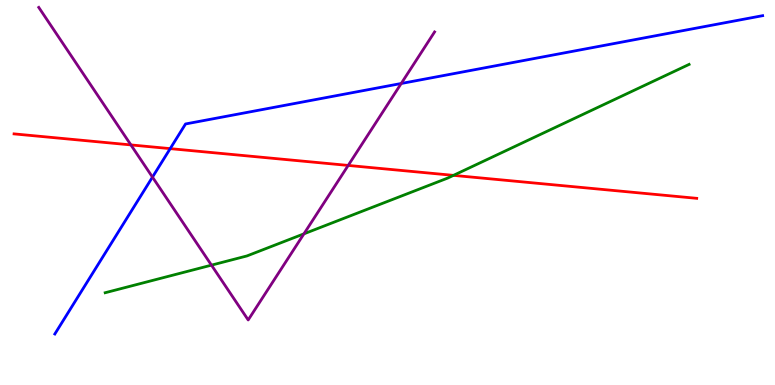[{'lines': ['blue', 'red'], 'intersections': [{'x': 2.2, 'y': 6.14}]}, {'lines': ['green', 'red'], 'intersections': [{'x': 5.85, 'y': 5.45}]}, {'lines': ['purple', 'red'], 'intersections': [{'x': 1.69, 'y': 6.24}, {'x': 4.49, 'y': 5.7}]}, {'lines': ['blue', 'green'], 'intersections': []}, {'lines': ['blue', 'purple'], 'intersections': [{'x': 1.97, 'y': 5.4}, {'x': 5.18, 'y': 7.83}]}, {'lines': ['green', 'purple'], 'intersections': [{'x': 2.73, 'y': 3.11}, {'x': 3.92, 'y': 3.93}]}]